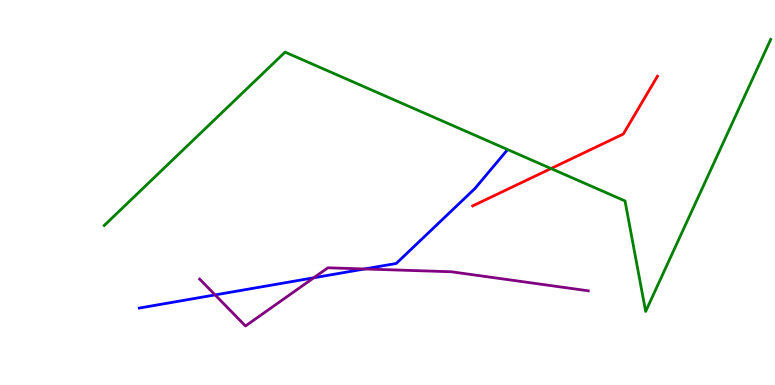[{'lines': ['blue', 'red'], 'intersections': []}, {'lines': ['green', 'red'], 'intersections': [{'x': 7.11, 'y': 5.62}]}, {'lines': ['purple', 'red'], 'intersections': []}, {'lines': ['blue', 'green'], 'intersections': []}, {'lines': ['blue', 'purple'], 'intersections': [{'x': 2.78, 'y': 2.34}, {'x': 4.05, 'y': 2.78}, {'x': 4.7, 'y': 3.01}]}, {'lines': ['green', 'purple'], 'intersections': []}]